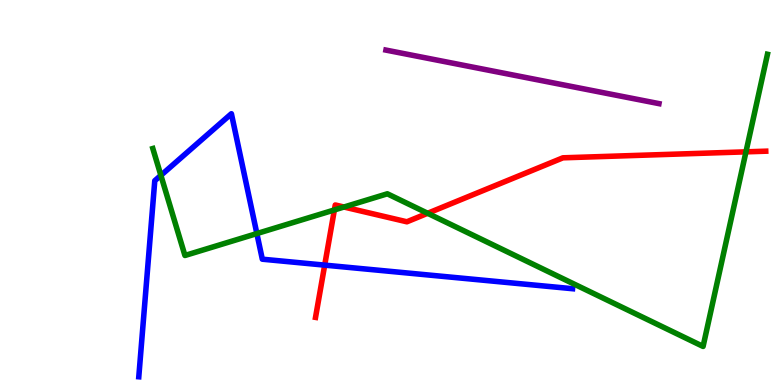[{'lines': ['blue', 'red'], 'intersections': [{'x': 4.19, 'y': 3.11}]}, {'lines': ['green', 'red'], 'intersections': [{'x': 4.31, 'y': 4.55}, {'x': 4.44, 'y': 4.62}, {'x': 5.52, 'y': 4.46}, {'x': 9.63, 'y': 6.06}]}, {'lines': ['purple', 'red'], 'intersections': []}, {'lines': ['blue', 'green'], 'intersections': [{'x': 2.08, 'y': 5.45}, {'x': 3.31, 'y': 3.93}]}, {'lines': ['blue', 'purple'], 'intersections': []}, {'lines': ['green', 'purple'], 'intersections': []}]